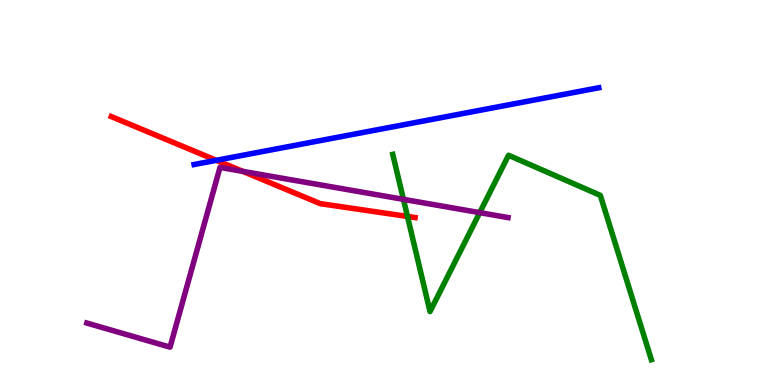[{'lines': ['blue', 'red'], 'intersections': [{'x': 2.79, 'y': 5.84}]}, {'lines': ['green', 'red'], 'intersections': [{'x': 5.26, 'y': 4.38}]}, {'lines': ['purple', 'red'], 'intersections': [{'x': 3.13, 'y': 5.55}]}, {'lines': ['blue', 'green'], 'intersections': []}, {'lines': ['blue', 'purple'], 'intersections': []}, {'lines': ['green', 'purple'], 'intersections': [{'x': 5.21, 'y': 4.82}, {'x': 6.19, 'y': 4.48}]}]